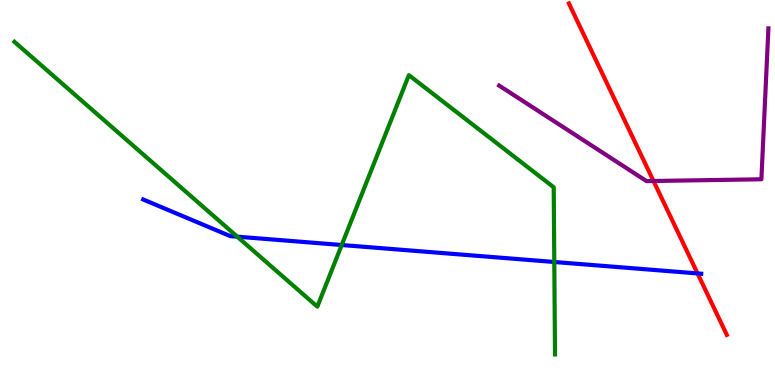[{'lines': ['blue', 'red'], 'intersections': [{'x': 9.0, 'y': 2.9}]}, {'lines': ['green', 'red'], 'intersections': []}, {'lines': ['purple', 'red'], 'intersections': [{'x': 8.43, 'y': 5.3}]}, {'lines': ['blue', 'green'], 'intersections': [{'x': 3.06, 'y': 3.85}, {'x': 4.41, 'y': 3.64}, {'x': 7.15, 'y': 3.2}]}, {'lines': ['blue', 'purple'], 'intersections': []}, {'lines': ['green', 'purple'], 'intersections': []}]